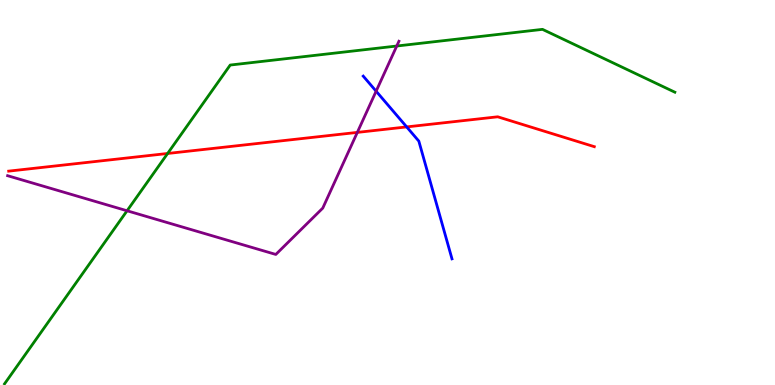[{'lines': ['blue', 'red'], 'intersections': [{'x': 5.25, 'y': 6.7}]}, {'lines': ['green', 'red'], 'intersections': [{'x': 2.16, 'y': 6.01}]}, {'lines': ['purple', 'red'], 'intersections': [{'x': 4.61, 'y': 6.56}]}, {'lines': ['blue', 'green'], 'intersections': []}, {'lines': ['blue', 'purple'], 'intersections': [{'x': 4.85, 'y': 7.63}]}, {'lines': ['green', 'purple'], 'intersections': [{'x': 1.64, 'y': 4.53}, {'x': 5.12, 'y': 8.8}]}]